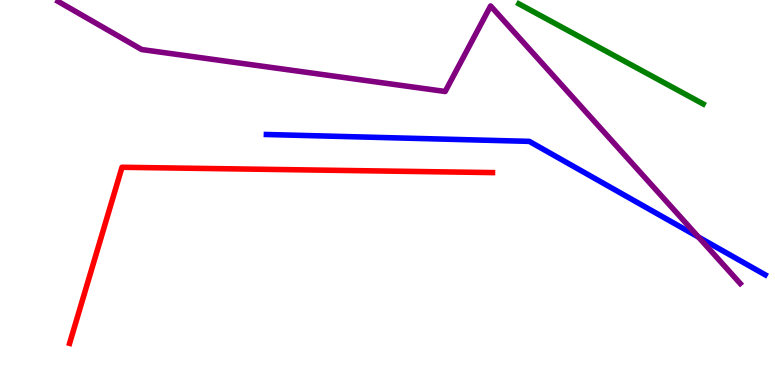[{'lines': ['blue', 'red'], 'intersections': []}, {'lines': ['green', 'red'], 'intersections': []}, {'lines': ['purple', 'red'], 'intersections': []}, {'lines': ['blue', 'green'], 'intersections': []}, {'lines': ['blue', 'purple'], 'intersections': [{'x': 9.01, 'y': 3.84}]}, {'lines': ['green', 'purple'], 'intersections': []}]